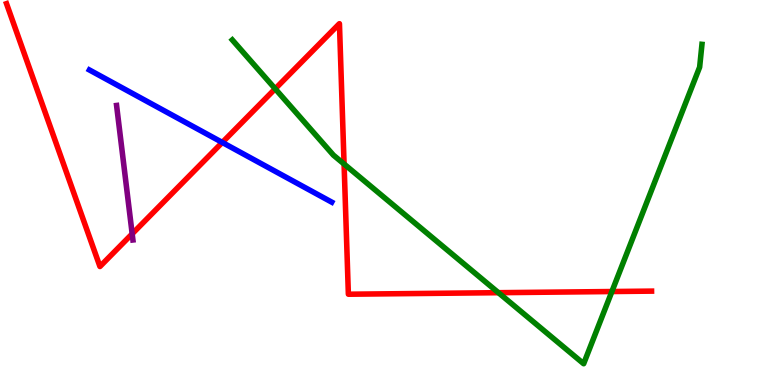[{'lines': ['blue', 'red'], 'intersections': [{'x': 2.87, 'y': 6.3}]}, {'lines': ['green', 'red'], 'intersections': [{'x': 3.55, 'y': 7.69}, {'x': 4.44, 'y': 5.74}, {'x': 6.43, 'y': 2.4}, {'x': 7.9, 'y': 2.43}]}, {'lines': ['purple', 'red'], 'intersections': [{'x': 1.71, 'y': 3.93}]}, {'lines': ['blue', 'green'], 'intersections': []}, {'lines': ['blue', 'purple'], 'intersections': []}, {'lines': ['green', 'purple'], 'intersections': []}]